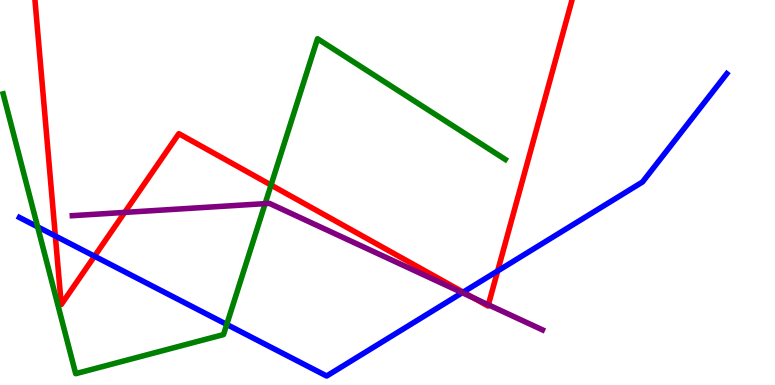[{'lines': ['blue', 'red'], 'intersections': [{'x': 0.714, 'y': 3.87}, {'x': 1.22, 'y': 3.35}, {'x': 5.98, 'y': 2.41}, {'x': 6.42, 'y': 2.96}]}, {'lines': ['green', 'red'], 'intersections': [{'x': 3.5, 'y': 5.19}]}, {'lines': ['purple', 'red'], 'intersections': [{'x': 1.61, 'y': 4.48}, {'x': 6.11, 'y': 2.26}, {'x': 6.3, 'y': 2.08}]}, {'lines': ['blue', 'green'], 'intersections': [{'x': 0.486, 'y': 4.11}, {'x': 2.93, 'y': 1.57}]}, {'lines': ['blue', 'purple'], 'intersections': [{'x': 5.96, 'y': 2.4}]}, {'lines': ['green', 'purple'], 'intersections': [{'x': 3.42, 'y': 4.71}]}]